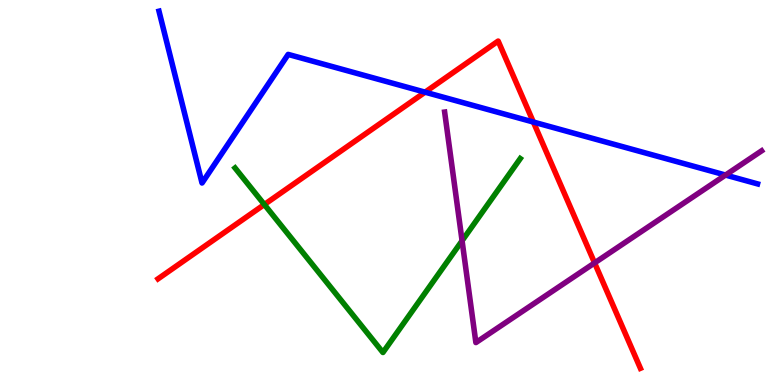[{'lines': ['blue', 'red'], 'intersections': [{'x': 5.48, 'y': 7.61}, {'x': 6.88, 'y': 6.83}]}, {'lines': ['green', 'red'], 'intersections': [{'x': 3.41, 'y': 4.69}]}, {'lines': ['purple', 'red'], 'intersections': [{'x': 7.67, 'y': 3.17}]}, {'lines': ['blue', 'green'], 'intersections': []}, {'lines': ['blue', 'purple'], 'intersections': [{'x': 9.36, 'y': 5.45}]}, {'lines': ['green', 'purple'], 'intersections': [{'x': 5.96, 'y': 3.75}]}]